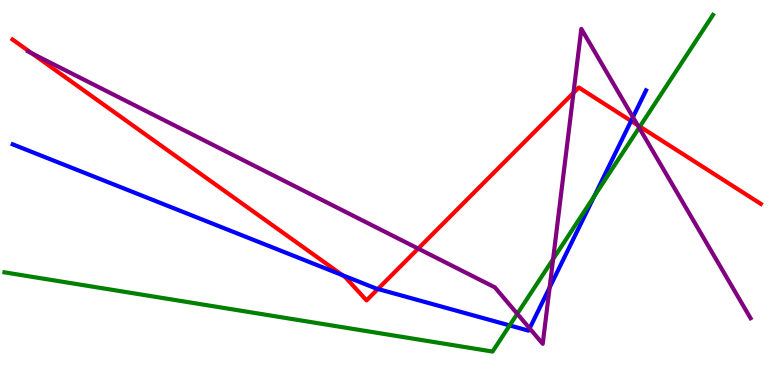[{'lines': ['blue', 'red'], 'intersections': [{'x': 4.42, 'y': 2.85}, {'x': 4.88, 'y': 2.49}, {'x': 8.14, 'y': 6.86}]}, {'lines': ['green', 'red'], 'intersections': [{'x': 8.26, 'y': 6.71}]}, {'lines': ['purple', 'red'], 'intersections': [{'x': 0.412, 'y': 8.61}, {'x': 5.4, 'y': 3.54}, {'x': 7.4, 'y': 7.59}, {'x': 8.23, 'y': 6.75}]}, {'lines': ['blue', 'green'], 'intersections': [{'x': 6.58, 'y': 1.55}, {'x': 7.67, 'y': 4.9}]}, {'lines': ['blue', 'purple'], 'intersections': [{'x': 6.83, 'y': 1.47}, {'x': 7.09, 'y': 2.53}, {'x': 8.17, 'y': 6.96}]}, {'lines': ['green', 'purple'], 'intersections': [{'x': 6.67, 'y': 1.85}, {'x': 7.14, 'y': 3.27}, {'x': 8.25, 'y': 6.68}]}]